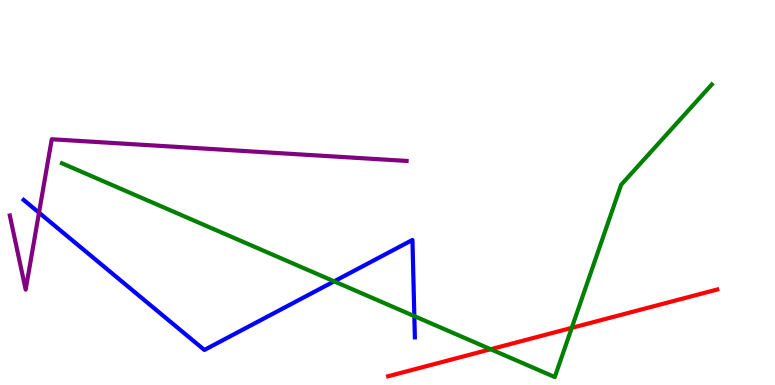[{'lines': ['blue', 'red'], 'intersections': []}, {'lines': ['green', 'red'], 'intersections': [{'x': 6.33, 'y': 0.929}, {'x': 7.38, 'y': 1.48}]}, {'lines': ['purple', 'red'], 'intersections': []}, {'lines': ['blue', 'green'], 'intersections': [{'x': 4.31, 'y': 2.69}, {'x': 5.35, 'y': 1.79}]}, {'lines': ['blue', 'purple'], 'intersections': [{'x': 0.503, 'y': 4.48}]}, {'lines': ['green', 'purple'], 'intersections': []}]